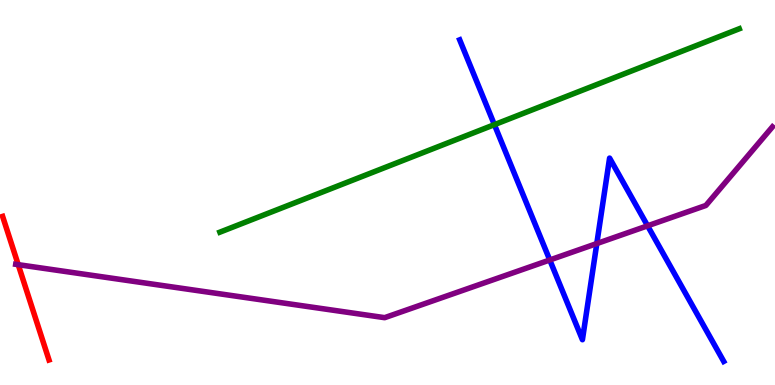[{'lines': ['blue', 'red'], 'intersections': []}, {'lines': ['green', 'red'], 'intersections': []}, {'lines': ['purple', 'red'], 'intersections': [{'x': 0.235, 'y': 3.13}]}, {'lines': ['blue', 'green'], 'intersections': [{'x': 6.38, 'y': 6.76}]}, {'lines': ['blue', 'purple'], 'intersections': [{'x': 7.09, 'y': 3.25}, {'x': 7.7, 'y': 3.67}, {'x': 8.36, 'y': 4.13}]}, {'lines': ['green', 'purple'], 'intersections': []}]